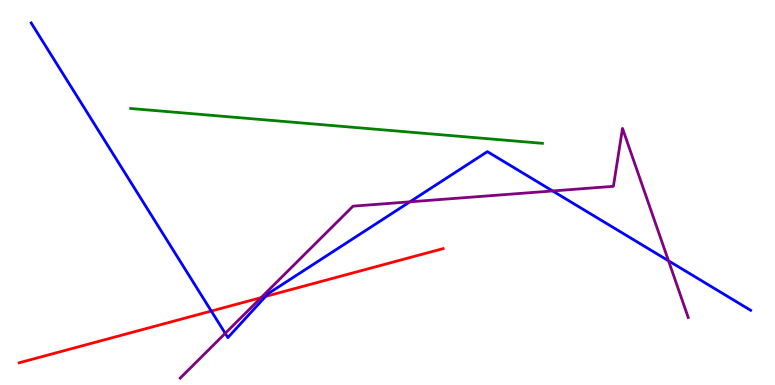[{'lines': ['blue', 'red'], 'intersections': [{'x': 2.73, 'y': 1.92}, {'x': 3.43, 'y': 2.3}]}, {'lines': ['green', 'red'], 'intersections': []}, {'lines': ['purple', 'red'], 'intersections': [{'x': 3.37, 'y': 2.27}]}, {'lines': ['blue', 'green'], 'intersections': []}, {'lines': ['blue', 'purple'], 'intersections': [{'x': 2.91, 'y': 1.34}, {'x': 5.29, 'y': 4.76}, {'x': 7.13, 'y': 5.04}, {'x': 8.63, 'y': 3.23}]}, {'lines': ['green', 'purple'], 'intersections': []}]